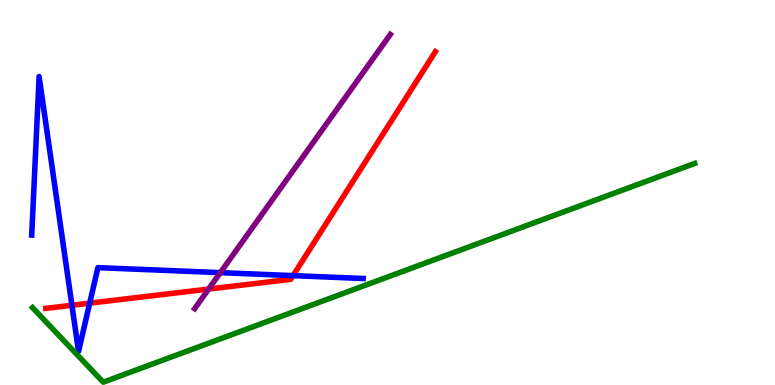[{'lines': ['blue', 'red'], 'intersections': [{'x': 0.928, 'y': 2.07}, {'x': 1.16, 'y': 2.13}, {'x': 3.78, 'y': 2.84}]}, {'lines': ['green', 'red'], 'intersections': []}, {'lines': ['purple', 'red'], 'intersections': [{'x': 2.69, 'y': 2.49}]}, {'lines': ['blue', 'green'], 'intersections': []}, {'lines': ['blue', 'purple'], 'intersections': [{'x': 2.84, 'y': 2.92}]}, {'lines': ['green', 'purple'], 'intersections': []}]